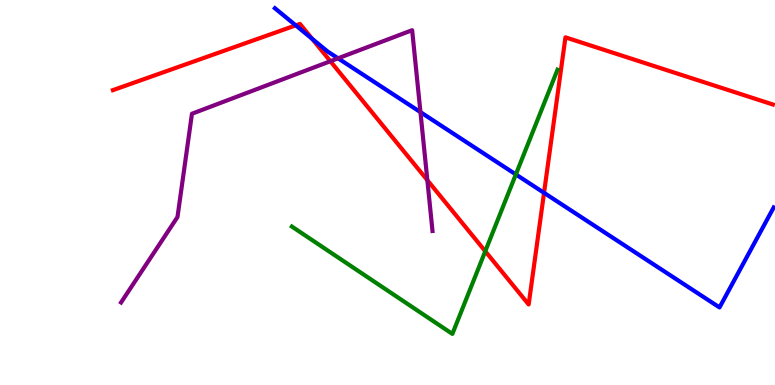[{'lines': ['blue', 'red'], 'intersections': [{'x': 3.82, 'y': 9.34}, {'x': 4.03, 'y': 8.99}, {'x': 7.02, 'y': 4.99}]}, {'lines': ['green', 'red'], 'intersections': [{'x': 6.26, 'y': 3.47}]}, {'lines': ['purple', 'red'], 'intersections': [{'x': 4.26, 'y': 8.41}, {'x': 5.51, 'y': 5.32}]}, {'lines': ['blue', 'green'], 'intersections': [{'x': 6.66, 'y': 5.47}]}, {'lines': ['blue', 'purple'], 'intersections': [{'x': 4.36, 'y': 8.49}, {'x': 5.43, 'y': 7.09}]}, {'lines': ['green', 'purple'], 'intersections': []}]